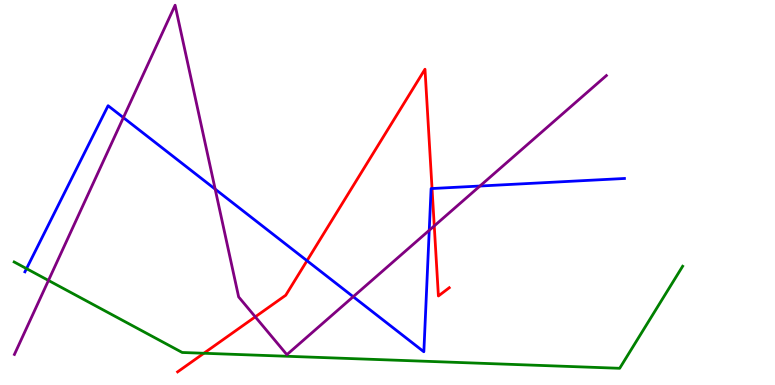[{'lines': ['blue', 'red'], 'intersections': [{'x': 3.96, 'y': 3.23}, {'x': 5.57, 'y': 5.1}]}, {'lines': ['green', 'red'], 'intersections': [{'x': 2.63, 'y': 0.824}]}, {'lines': ['purple', 'red'], 'intersections': [{'x': 3.29, 'y': 1.77}, {'x': 5.6, 'y': 4.13}]}, {'lines': ['blue', 'green'], 'intersections': [{'x': 0.342, 'y': 3.02}]}, {'lines': ['blue', 'purple'], 'intersections': [{'x': 1.59, 'y': 6.94}, {'x': 2.78, 'y': 5.09}, {'x': 4.56, 'y': 2.29}, {'x': 5.54, 'y': 4.02}, {'x': 6.19, 'y': 5.17}]}, {'lines': ['green', 'purple'], 'intersections': [{'x': 0.625, 'y': 2.72}]}]